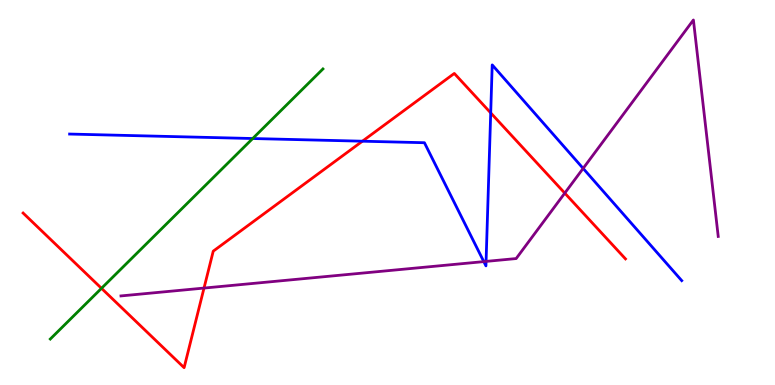[{'lines': ['blue', 'red'], 'intersections': [{'x': 4.68, 'y': 6.33}, {'x': 6.33, 'y': 7.07}]}, {'lines': ['green', 'red'], 'intersections': [{'x': 1.31, 'y': 2.51}]}, {'lines': ['purple', 'red'], 'intersections': [{'x': 2.63, 'y': 2.52}, {'x': 7.29, 'y': 4.98}]}, {'lines': ['blue', 'green'], 'intersections': [{'x': 3.26, 'y': 6.4}]}, {'lines': ['blue', 'purple'], 'intersections': [{'x': 6.24, 'y': 3.2}, {'x': 6.27, 'y': 3.21}, {'x': 7.52, 'y': 5.63}]}, {'lines': ['green', 'purple'], 'intersections': []}]